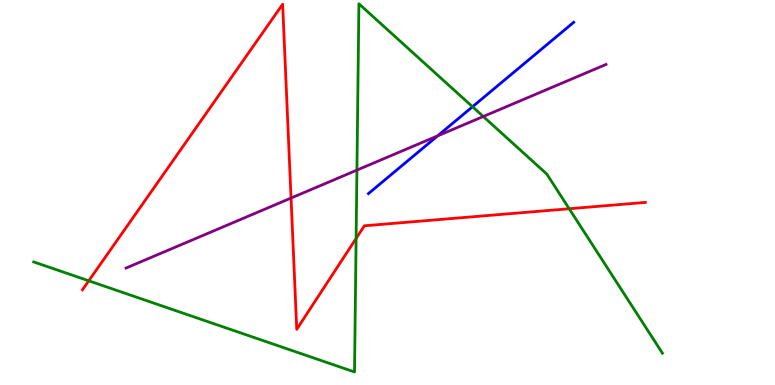[{'lines': ['blue', 'red'], 'intersections': []}, {'lines': ['green', 'red'], 'intersections': [{'x': 1.15, 'y': 2.71}, {'x': 4.59, 'y': 3.81}, {'x': 7.34, 'y': 4.58}]}, {'lines': ['purple', 'red'], 'intersections': [{'x': 3.76, 'y': 4.86}]}, {'lines': ['blue', 'green'], 'intersections': [{'x': 6.1, 'y': 7.23}]}, {'lines': ['blue', 'purple'], 'intersections': [{'x': 5.65, 'y': 6.47}]}, {'lines': ['green', 'purple'], 'intersections': [{'x': 4.61, 'y': 5.58}, {'x': 6.24, 'y': 6.97}]}]